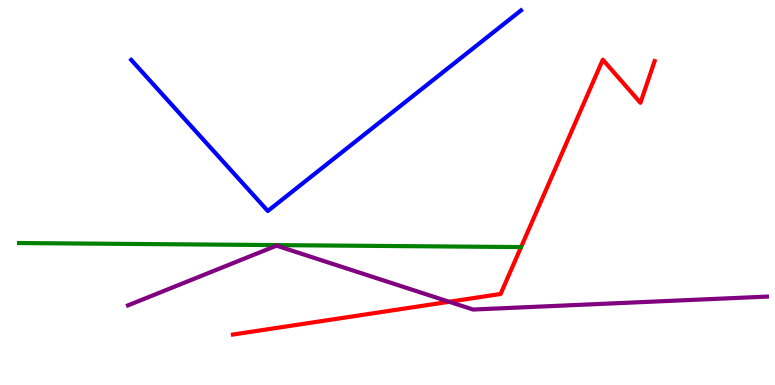[{'lines': ['blue', 'red'], 'intersections': []}, {'lines': ['green', 'red'], 'intersections': []}, {'lines': ['purple', 'red'], 'intersections': [{'x': 5.8, 'y': 2.16}]}, {'lines': ['blue', 'green'], 'intersections': []}, {'lines': ['blue', 'purple'], 'intersections': []}, {'lines': ['green', 'purple'], 'intersections': []}]